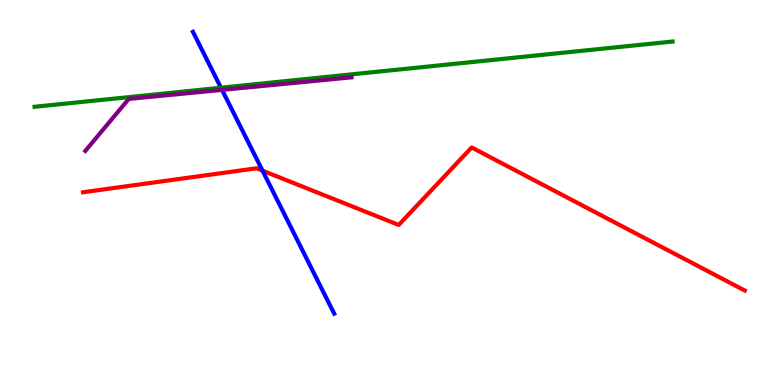[{'lines': ['blue', 'red'], 'intersections': [{'x': 3.39, 'y': 5.57}]}, {'lines': ['green', 'red'], 'intersections': []}, {'lines': ['purple', 'red'], 'intersections': []}, {'lines': ['blue', 'green'], 'intersections': [{'x': 2.85, 'y': 7.72}]}, {'lines': ['blue', 'purple'], 'intersections': [{'x': 2.86, 'y': 7.67}]}, {'lines': ['green', 'purple'], 'intersections': []}]